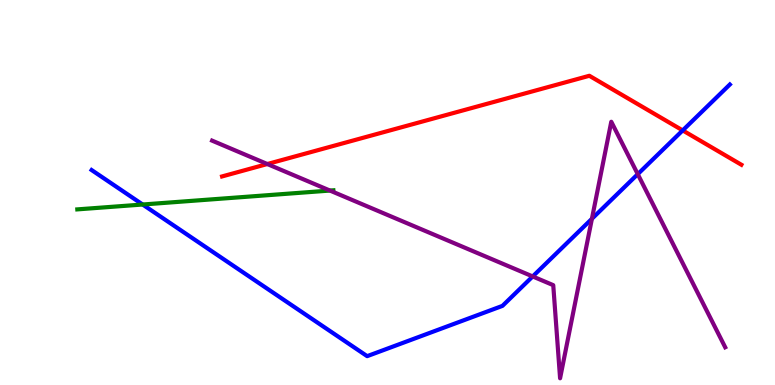[{'lines': ['blue', 'red'], 'intersections': [{'x': 8.81, 'y': 6.61}]}, {'lines': ['green', 'red'], 'intersections': []}, {'lines': ['purple', 'red'], 'intersections': [{'x': 3.45, 'y': 5.74}]}, {'lines': ['blue', 'green'], 'intersections': [{'x': 1.84, 'y': 4.69}]}, {'lines': ['blue', 'purple'], 'intersections': [{'x': 6.87, 'y': 2.82}, {'x': 7.64, 'y': 4.32}, {'x': 8.23, 'y': 5.48}]}, {'lines': ['green', 'purple'], 'intersections': [{'x': 4.26, 'y': 5.05}]}]